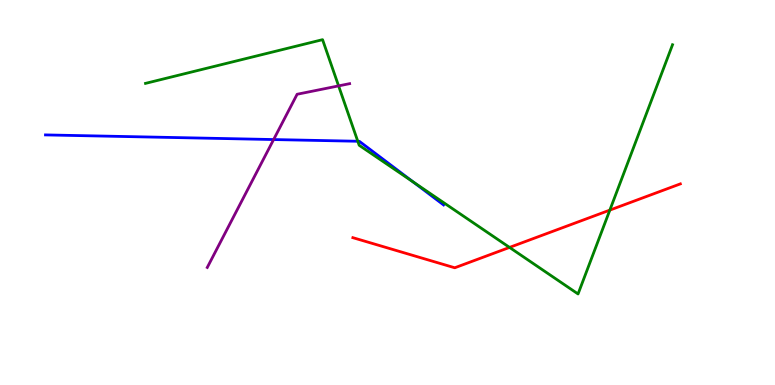[{'lines': ['blue', 'red'], 'intersections': []}, {'lines': ['green', 'red'], 'intersections': [{'x': 6.57, 'y': 3.57}, {'x': 7.87, 'y': 4.54}]}, {'lines': ['purple', 'red'], 'intersections': []}, {'lines': ['blue', 'green'], 'intersections': [{'x': 4.62, 'y': 6.33}, {'x': 5.33, 'y': 5.27}]}, {'lines': ['blue', 'purple'], 'intersections': [{'x': 3.53, 'y': 6.38}]}, {'lines': ['green', 'purple'], 'intersections': [{'x': 4.37, 'y': 7.77}]}]